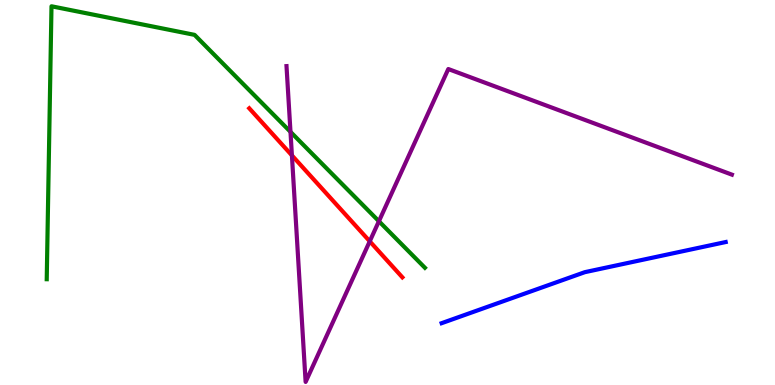[{'lines': ['blue', 'red'], 'intersections': []}, {'lines': ['green', 'red'], 'intersections': []}, {'lines': ['purple', 'red'], 'intersections': [{'x': 3.77, 'y': 5.96}, {'x': 4.77, 'y': 3.73}]}, {'lines': ['blue', 'green'], 'intersections': []}, {'lines': ['blue', 'purple'], 'intersections': []}, {'lines': ['green', 'purple'], 'intersections': [{'x': 3.75, 'y': 6.58}, {'x': 4.89, 'y': 4.25}]}]